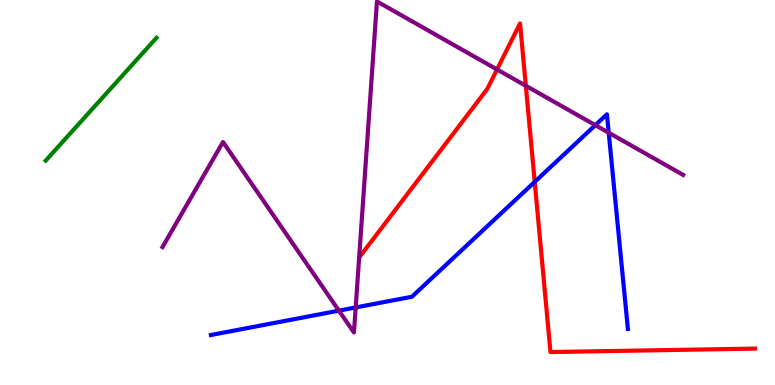[{'lines': ['blue', 'red'], 'intersections': [{'x': 6.9, 'y': 5.28}]}, {'lines': ['green', 'red'], 'intersections': []}, {'lines': ['purple', 'red'], 'intersections': [{'x': 6.41, 'y': 8.2}, {'x': 6.78, 'y': 7.77}]}, {'lines': ['blue', 'green'], 'intersections': []}, {'lines': ['blue', 'purple'], 'intersections': [{'x': 4.37, 'y': 1.93}, {'x': 4.59, 'y': 2.01}, {'x': 7.68, 'y': 6.75}, {'x': 7.85, 'y': 6.55}]}, {'lines': ['green', 'purple'], 'intersections': []}]